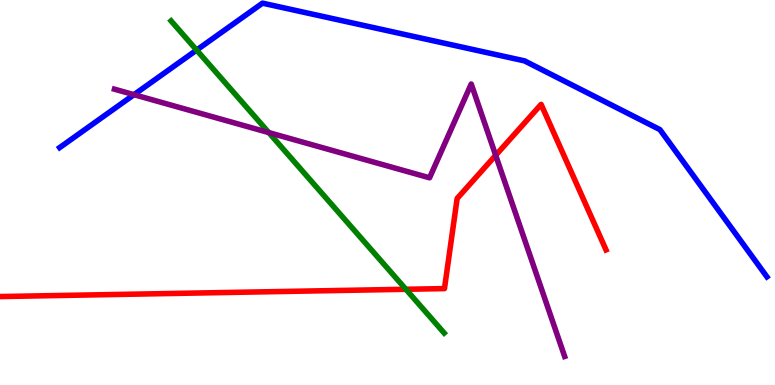[{'lines': ['blue', 'red'], 'intersections': []}, {'lines': ['green', 'red'], 'intersections': [{'x': 5.24, 'y': 2.49}]}, {'lines': ['purple', 'red'], 'intersections': [{'x': 6.4, 'y': 5.97}]}, {'lines': ['blue', 'green'], 'intersections': [{'x': 2.54, 'y': 8.7}]}, {'lines': ['blue', 'purple'], 'intersections': [{'x': 1.73, 'y': 7.54}]}, {'lines': ['green', 'purple'], 'intersections': [{'x': 3.47, 'y': 6.56}]}]